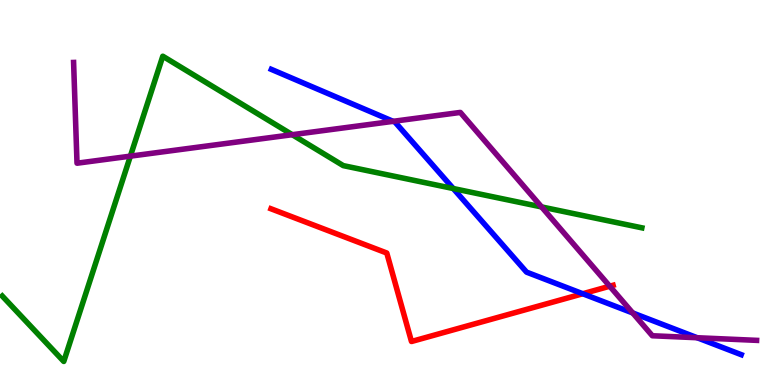[{'lines': ['blue', 'red'], 'intersections': [{'x': 7.52, 'y': 2.37}]}, {'lines': ['green', 'red'], 'intersections': []}, {'lines': ['purple', 'red'], 'intersections': [{'x': 7.87, 'y': 2.57}]}, {'lines': ['blue', 'green'], 'intersections': [{'x': 5.85, 'y': 5.1}]}, {'lines': ['blue', 'purple'], 'intersections': [{'x': 5.07, 'y': 6.85}, {'x': 8.16, 'y': 1.87}, {'x': 9.0, 'y': 1.23}]}, {'lines': ['green', 'purple'], 'intersections': [{'x': 1.68, 'y': 5.94}, {'x': 3.77, 'y': 6.5}, {'x': 6.99, 'y': 4.63}]}]